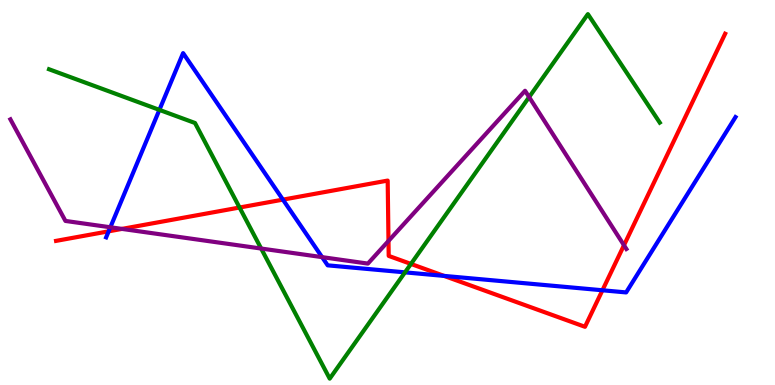[{'lines': ['blue', 'red'], 'intersections': [{'x': 1.4, 'y': 3.99}, {'x': 3.65, 'y': 4.81}, {'x': 5.73, 'y': 2.83}, {'x': 7.77, 'y': 2.46}]}, {'lines': ['green', 'red'], 'intersections': [{'x': 3.09, 'y': 4.61}, {'x': 5.3, 'y': 3.14}]}, {'lines': ['purple', 'red'], 'intersections': [{'x': 1.57, 'y': 4.05}, {'x': 5.01, 'y': 3.74}, {'x': 8.05, 'y': 3.63}]}, {'lines': ['blue', 'green'], 'intersections': [{'x': 2.06, 'y': 7.15}, {'x': 5.23, 'y': 2.93}]}, {'lines': ['blue', 'purple'], 'intersections': [{'x': 1.42, 'y': 4.1}, {'x': 4.16, 'y': 3.32}]}, {'lines': ['green', 'purple'], 'intersections': [{'x': 3.37, 'y': 3.54}, {'x': 6.83, 'y': 7.48}]}]